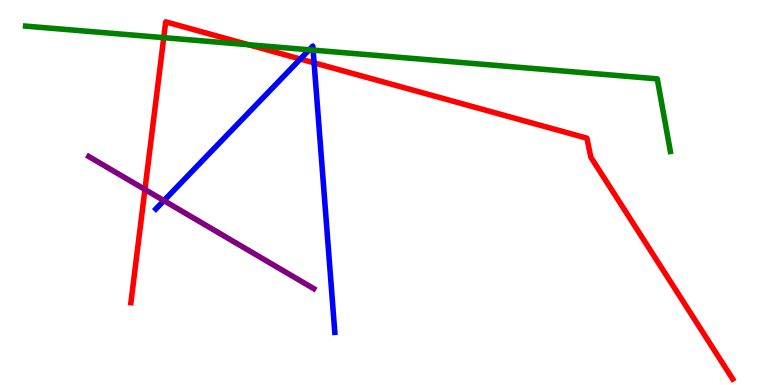[{'lines': ['blue', 'red'], 'intersections': [{'x': 3.88, 'y': 8.47}, {'x': 4.05, 'y': 8.37}]}, {'lines': ['green', 'red'], 'intersections': [{'x': 2.11, 'y': 9.02}, {'x': 3.21, 'y': 8.84}]}, {'lines': ['purple', 'red'], 'intersections': [{'x': 1.87, 'y': 5.08}]}, {'lines': ['blue', 'green'], 'intersections': [{'x': 3.99, 'y': 8.71}, {'x': 4.04, 'y': 8.7}]}, {'lines': ['blue', 'purple'], 'intersections': [{'x': 2.11, 'y': 4.79}]}, {'lines': ['green', 'purple'], 'intersections': []}]